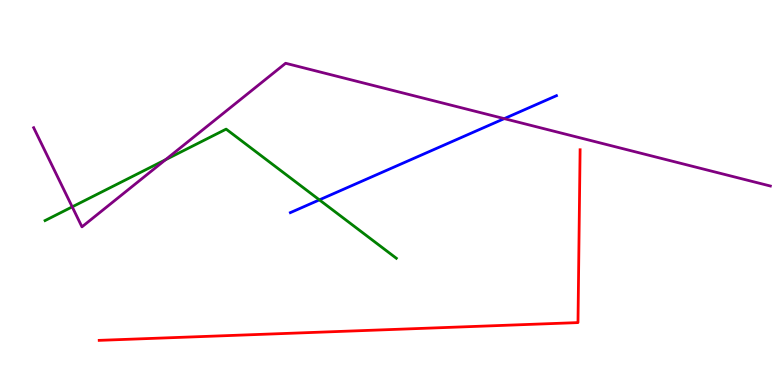[{'lines': ['blue', 'red'], 'intersections': []}, {'lines': ['green', 'red'], 'intersections': []}, {'lines': ['purple', 'red'], 'intersections': []}, {'lines': ['blue', 'green'], 'intersections': [{'x': 4.12, 'y': 4.81}]}, {'lines': ['blue', 'purple'], 'intersections': [{'x': 6.51, 'y': 6.92}]}, {'lines': ['green', 'purple'], 'intersections': [{'x': 0.932, 'y': 4.63}, {'x': 2.14, 'y': 5.85}]}]